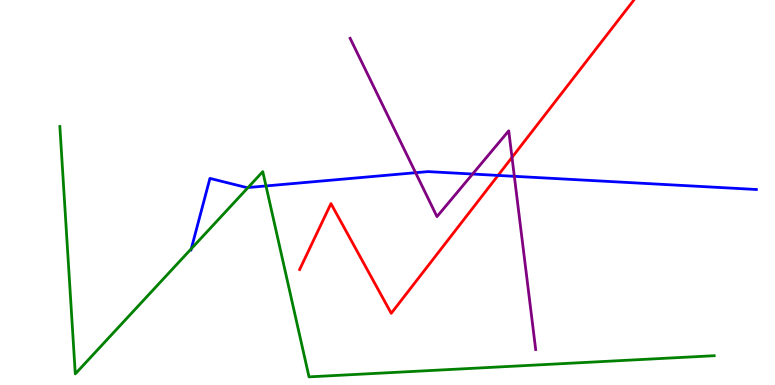[{'lines': ['blue', 'red'], 'intersections': [{'x': 6.43, 'y': 5.44}]}, {'lines': ['green', 'red'], 'intersections': []}, {'lines': ['purple', 'red'], 'intersections': [{'x': 6.61, 'y': 5.91}]}, {'lines': ['blue', 'green'], 'intersections': [{'x': 2.47, 'y': 3.54}, {'x': 3.2, 'y': 5.13}, {'x': 3.43, 'y': 5.17}]}, {'lines': ['blue', 'purple'], 'intersections': [{'x': 5.36, 'y': 5.51}, {'x': 6.1, 'y': 5.48}, {'x': 6.64, 'y': 5.42}]}, {'lines': ['green', 'purple'], 'intersections': []}]